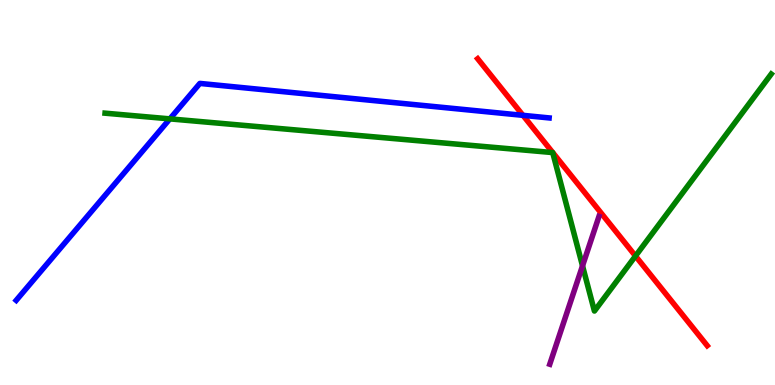[{'lines': ['blue', 'red'], 'intersections': [{'x': 6.75, 'y': 7.0}]}, {'lines': ['green', 'red'], 'intersections': [{'x': 8.2, 'y': 3.35}]}, {'lines': ['purple', 'red'], 'intersections': []}, {'lines': ['blue', 'green'], 'intersections': [{'x': 2.19, 'y': 6.91}]}, {'lines': ['blue', 'purple'], 'intersections': []}, {'lines': ['green', 'purple'], 'intersections': [{'x': 7.52, 'y': 3.1}]}]